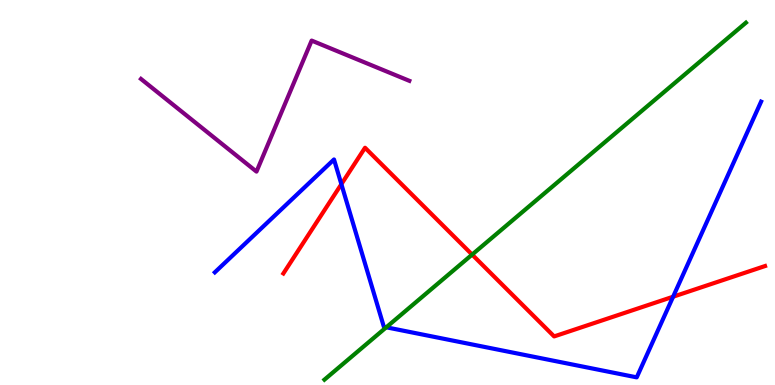[{'lines': ['blue', 'red'], 'intersections': [{'x': 4.4, 'y': 5.22}, {'x': 8.69, 'y': 2.29}]}, {'lines': ['green', 'red'], 'intersections': [{'x': 6.09, 'y': 3.39}]}, {'lines': ['purple', 'red'], 'intersections': []}, {'lines': ['blue', 'green'], 'intersections': [{'x': 4.98, 'y': 1.5}]}, {'lines': ['blue', 'purple'], 'intersections': []}, {'lines': ['green', 'purple'], 'intersections': []}]